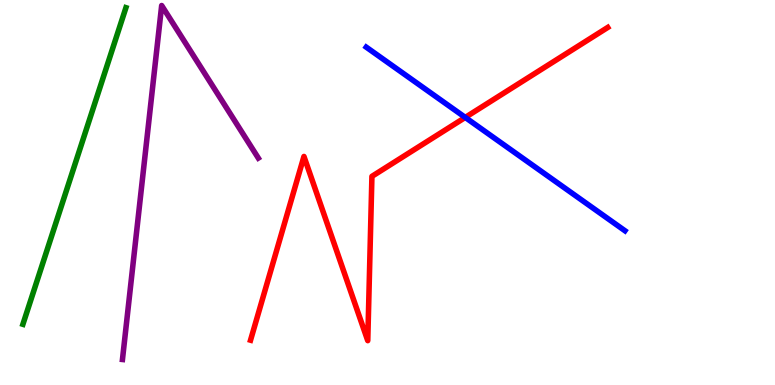[{'lines': ['blue', 'red'], 'intersections': [{'x': 6.0, 'y': 6.95}]}, {'lines': ['green', 'red'], 'intersections': []}, {'lines': ['purple', 'red'], 'intersections': []}, {'lines': ['blue', 'green'], 'intersections': []}, {'lines': ['blue', 'purple'], 'intersections': []}, {'lines': ['green', 'purple'], 'intersections': []}]